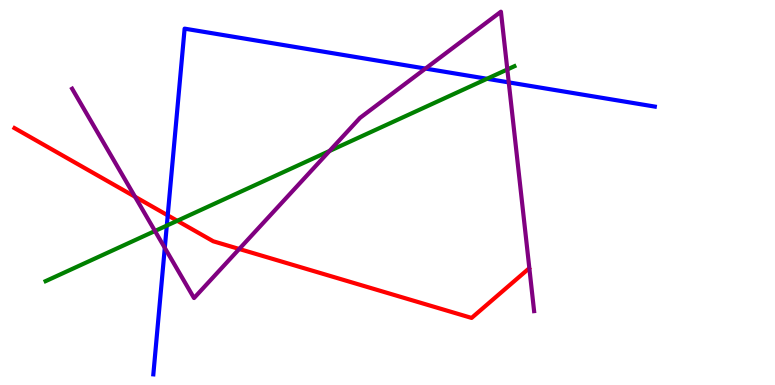[{'lines': ['blue', 'red'], 'intersections': [{'x': 2.16, 'y': 4.41}]}, {'lines': ['green', 'red'], 'intersections': [{'x': 2.29, 'y': 4.27}]}, {'lines': ['purple', 'red'], 'intersections': [{'x': 1.74, 'y': 4.89}, {'x': 3.09, 'y': 3.53}]}, {'lines': ['blue', 'green'], 'intersections': [{'x': 2.15, 'y': 4.14}, {'x': 6.28, 'y': 7.95}]}, {'lines': ['blue', 'purple'], 'intersections': [{'x': 2.13, 'y': 3.56}, {'x': 5.49, 'y': 8.22}, {'x': 6.56, 'y': 7.86}]}, {'lines': ['green', 'purple'], 'intersections': [{'x': 2.0, 'y': 4.0}, {'x': 4.25, 'y': 6.08}, {'x': 6.55, 'y': 8.2}]}]